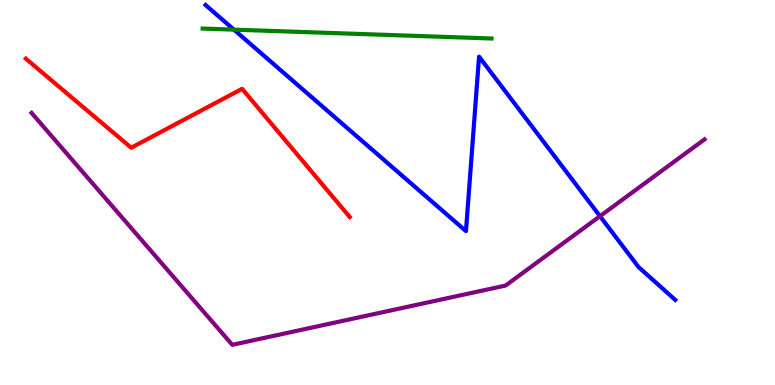[{'lines': ['blue', 'red'], 'intersections': []}, {'lines': ['green', 'red'], 'intersections': []}, {'lines': ['purple', 'red'], 'intersections': []}, {'lines': ['blue', 'green'], 'intersections': [{'x': 3.02, 'y': 9.23}]}, {'lines': ['blue', 'purple'], 'intersections': [{'x': 7.74, 'y': 4.38}]}, {'lines': ['green', 'purple'], 'intersections': []}]